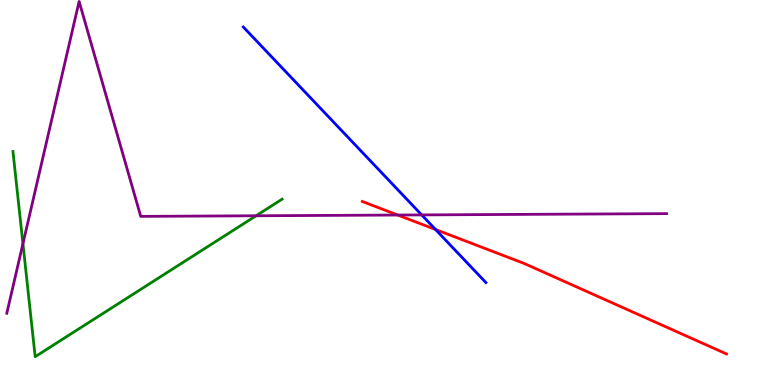[{'lines': ['blue', 'red'], 'intersections': [{'x': 5.62, 'y': 4.04}]}, {'lines': ['green', 'red'], 'intersections': []}, {'lines': ['purple', 'red'], 'intersections': [{'x': 5.13, 'y': 4.41}]}, {'lines': ['blue', 'green'], 'intersections': []}, {'lines': ['blue', 'purple'], 'intersections': [{'x': 5.44, 'y': 4.42}]}, {'lines': ['green', 'purple'], 'intersections': [{'x': 0.296, 'y': 3.67}, {'x': 3.3, 'y': 4.4}]}]